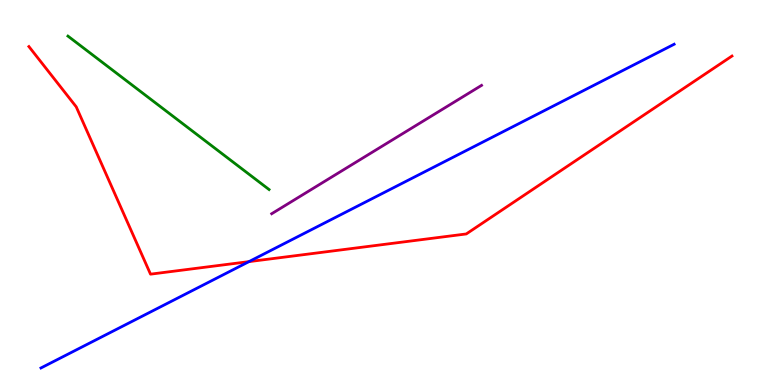[{'lines': ['blue', 'red'], 'intersections': [{'x': 3.21, 'y': 3.2}]}, {'lines': ['green', 'red'], 'intersections': []}, {'lines': ['purple', 'red'], 'intersections': []}, {'lines': ['blue', 'green'], 'intersections': []}, {'lines': ['blue', 'purple'], 'intersections': []}, {'lines': ['green', 'purple'], 'intersections': []}]